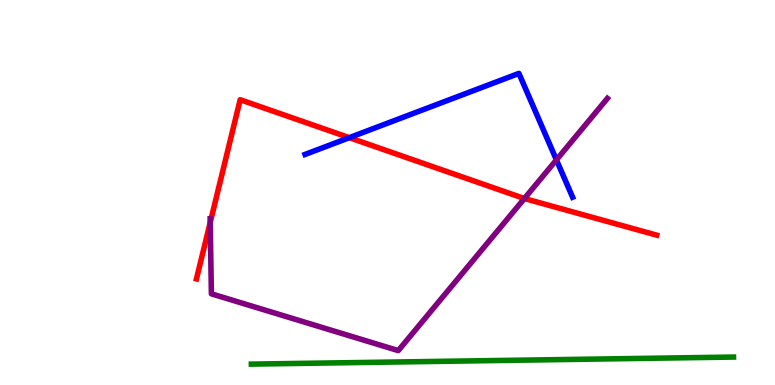[{'lines': ['blue', 'red'], 'intersections': [{'x': 4.51, 'y': 6.42}]}, {'lines': ['green', 'red'], 'intersections': []}, {'lines': ['purple', 'red'], 'intersections': [{'x': 2.71, 'y': 4.22}, {'x': 6.77, 'y': 4.84}]}, {'lines': ['blue', 'green'], 'intersections': []}, {'lines': ['blue', 'purple'], 'intersections': [{'x': 7.18, 'y': 5.85}]}, {'lines': ['green', 'purple'], 'intersections': []}]